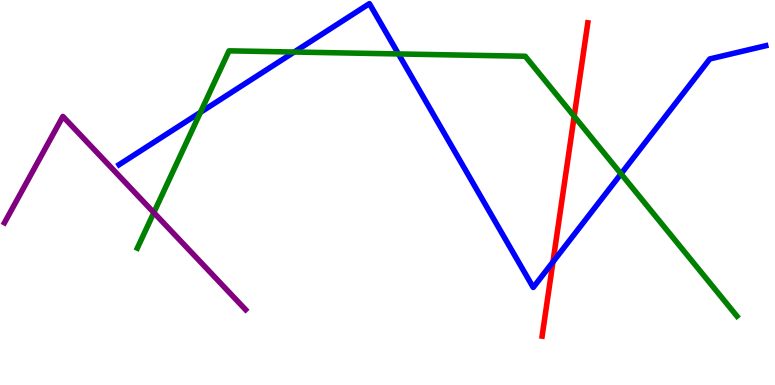[{'lines': ['blue', 'red'], 'intersections': [{'x': 7.13, 'y': 3.2}]}, {'lines': ['green', 'red'], 'intersections': [{'x': 7.41, 'y': 6.98}]}, {'lines': ['purple', 'red'], 'intersections': []}, {'lines': ['blue', 'green'], 'intersections': [{'x': 2.59, 'y': 7.08}, {'x': 3.8, 'y': 8.65}, {'x': 5.14, 'y': 8.6}, {'x': 8.01, 'y': 5.48}]}, {'lines': ['blue', 'purple'], 'intersections': []}, {'lines': ['green', 'purple'], 'intersections': [{'x': 1.98, 'y': 4.48}]}]